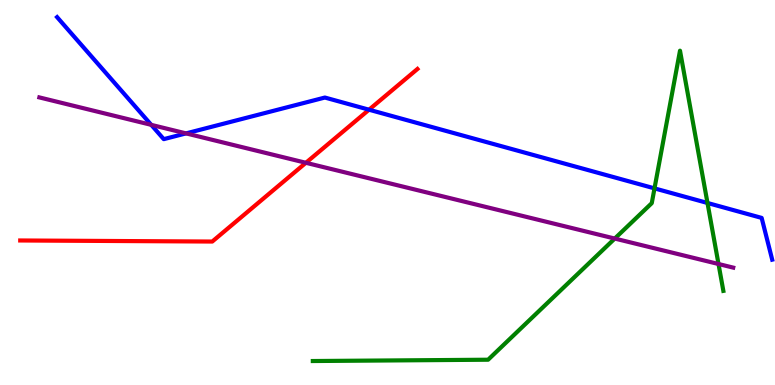[{'lines': ['blue', 'red'], 'intersections': [{'x': 4.76, 'y': 7.15}]}, {'lines': ['green', 'red'], 'intersections': []}, {'lines': ['purple', 'red'], 'intersections': [{'x': 3.95, 'y': 5.77}]}, {'lines': ['blue', 'green'], 'intersections': [{'x': 8.45, 'y': 5.11}, {'x': 9.13, 'y': 4.73}]}, {'lines': ['blue', 'purple'], 'intersections': [{'x': 1.95, 'y': 6.76}, {'x': 2.4, 'y': 6.54}]}, {'lines': ['green', 'purple'], 'intersections': [{'x': 7.93, 'y': 3.8}, {'x': 9.27, 'y': 3.14}]}]